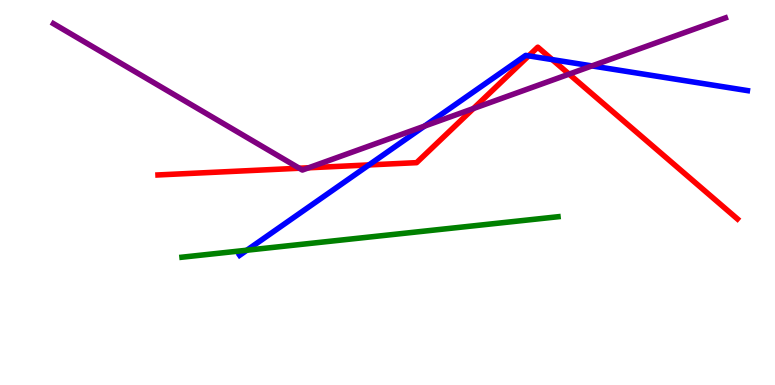[{'lines': ['blue', 'red'], 'intersections': [{'x': 4.76, 'y': 5.72}, {'x': 6.82, 'y': 8.55}, {'x': 7.13, 'y': 8.45}]}, {'lines': ['green', 'red'], 'intersections': []}, {'lines': ['purple', 'red'], 'intersections': [{'x': 3.86, 'y': 5.63}, {'x': 3.98, 'y': 5.64}, {'x': 6.11, 'y': 7.18}, {'x': 7.34, 'y': 8.07}]}, {'lines': ['blue', 'green'], 'intersections': [{'x': 3.19, 'y': 3.5}]}, {'lines': ['blue', 'purple'], 'intersections': [{'x': 5.48, 'y': 6.72}, {'x': 7.64, 'y': 8.29}]}, {'lines': ['green', 'purple'], 'intersections': []}]